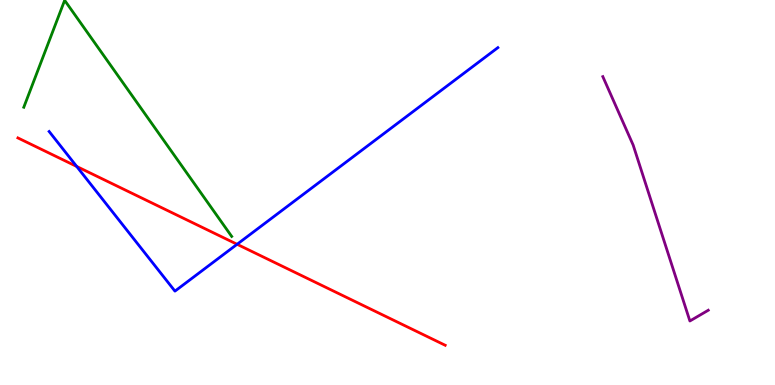[{'lines': ['blue', 'red'], 'intersections': [{'x': 0.99, 'y': 5.68}, {'x': 3.06, 'y': 3.66}]}, {'lines': ['green', 'red'], 'intersections': []}, {'lines': ['purple', 'red'], 'intersections': []}, {'lines': ['blue', 'green'], 'intersections': []}, {'lines': ['blue', 'purple'], 'intersections': []}, {'lines': ['green', 'purple'], 'intersections': []}]